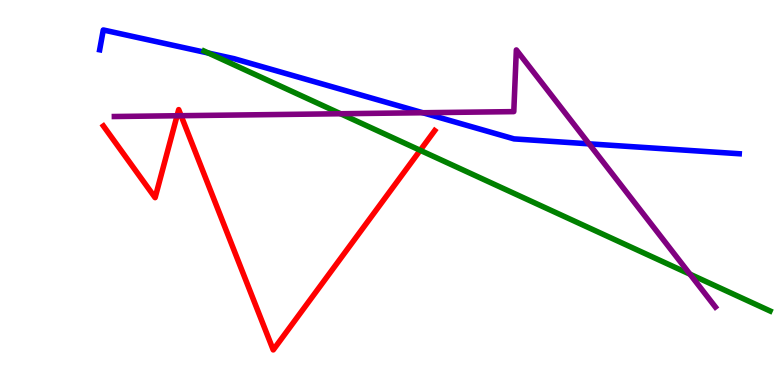[{'lines': ['blue', 'red'], 'intersections': []}, {'lines': ['green', 'red'], 'intersections': [{'x': 5.42, 'y': 6.1}]}, {'lines': ['purple', 'red'], 'intersections': [{'x': 2.28, 'y': 6.99}, {'x': 2.34, 'y': 6.99}]}, {'lines': ['blue', 'green'], 'intersections': [{'x': 2.69, 'y': 8.62}]}, {'lines': ['blue', 'purple'], 'intersections': [{'x': 5.45, 'y': 7.07}, {'x': 7.6, 'y': 6.26}]}, {'lines': ['green', 'purple'], 'intersections': [{'x': 4.39, 'y': 7.05}, {'x': 8.9, 'y': 2.88}]}]